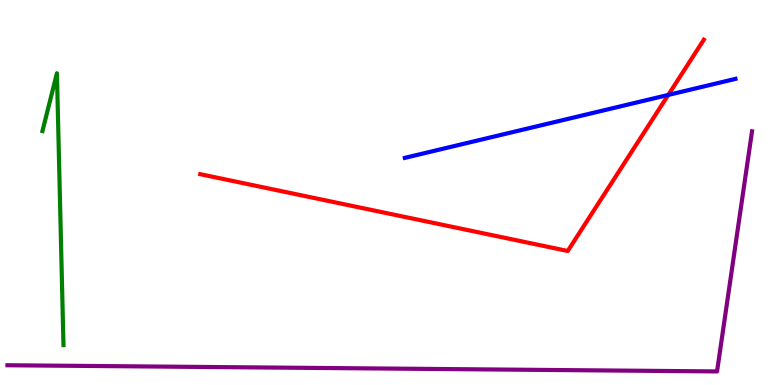[{'lines': ['blue', 'red'], 'intersections': [{'x': 8.62, 'y': 7.53}]}, {'lines': ['green', 'red'], 'intersections': []}, {'lines': ['purple', 'red'], 'intersections': []}, {'lines': ['blue', 'green'], 'intersections': []}, {'lines': ['blue', 'purple'], 'intersections': []}, {'lines': ['green', 'purple'], 'intersections': []}]